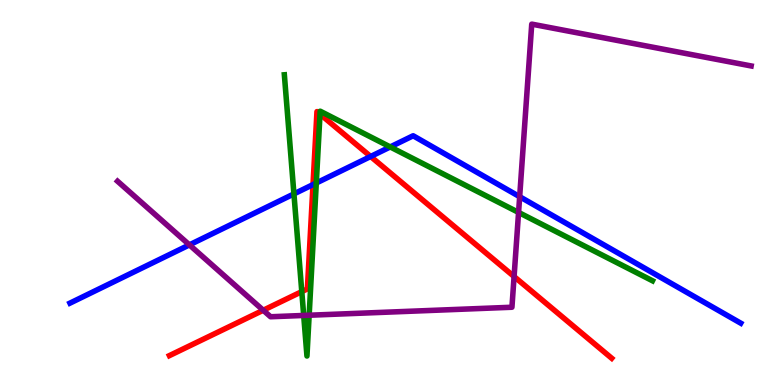[{'lines': ['blue', 'red'], 'intersections': [{'x': 4.04, 'y': 5.21}, {'x': 4.78, 'y': 5.94}]}, {'lines': ['green', 'red'], 'intersections': [{'x': 3.89, 'y': 2.43}, {'x': 4.13, 'y': 7.04}]}, {'lines': ['purple', 'red'], 'intersections': [{'x': 3.4, 'y': 1.94}, {'x': 6.63, 'y': 2.82}]}, {'lines': ['blue', 'green'], 'intersections': [{'x': 3.79, 'y': 4.96}, {'x': 4.08, 'y': 5.25}, {'x': 5.04, 'y': 6.18}]}, {'lines': ['blue', 'purple'], 'intersections': [{'x': 2.44, 'y': 3.64}, {'x': 6.71, 'y': 4.89}]}, {'lines': ['green', 'purple'], 'intersections': [{'x': 3.92, 'y': 1.81}, {'x': 3.99, 'y': 1.81}, {'x': 6.69, 'y': 4.48}]}]